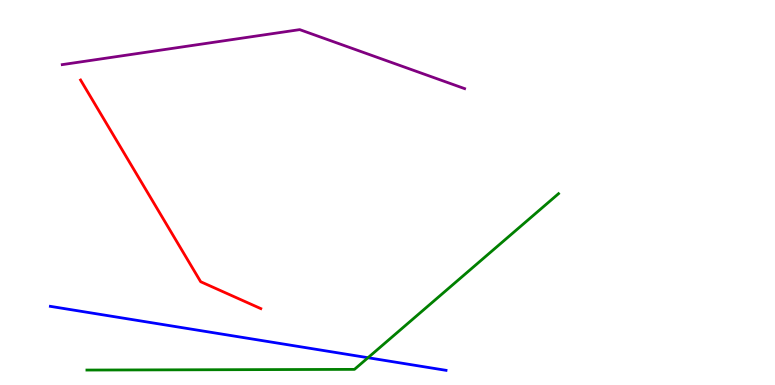[{'lines': ['blue', 'red'], 'intersections': []}, {'lines': ['green', 'red'], 'intersections': []}, {'lines': ['purple', 'red'], 'intersections': []}, {'lines': ['blue', 'green'], 'intersections': [{'x': 4.75, 'y': 0.709}]}, {'lines': ['blue', 'purple'], 'intersections': []}, {'lines': ['green', 'purple'], 'intersections': []}]